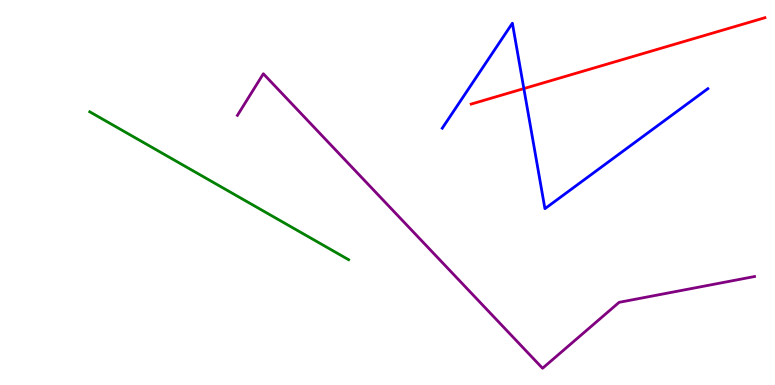[{'lines': ['blue', 'red'], 'intersections': [{'x': 6.76, 'y': 7.7}]}, {'lines': ['green', 'red'], 'intersections': []}, {'lines': ['purple', 'red'], 'intersections': []}, {'lines': ['blue', 'green'], 'intersections': []}, {'lines': ['blue', 'purple'], 'intersections': []}, {'lines': ['green', 'purple'], 'intersections': []}]